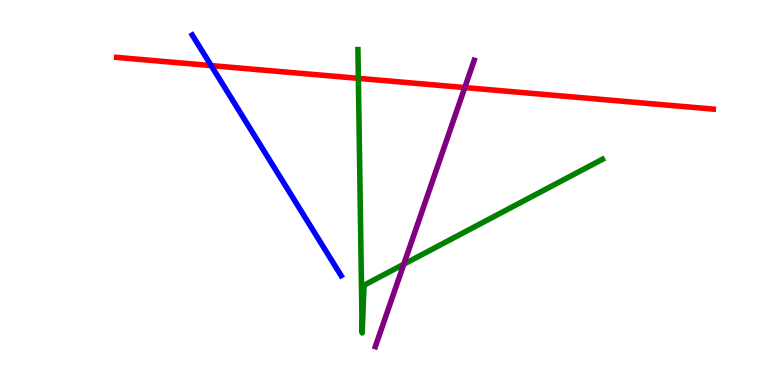[{'lines': ['blue', 'red'], 'intersections': [{'x': 2.72, 'y': 8.3}]}, {'lines': ['green', 'red'], 'intersections': [{'x': 4.62, 'y': 7.97}]}, {'lines': ['purple', 'red'], 'intersections': [{'x': 6.0, 'y': 7.73}]}, {'lines': ['blue', 'green'], 'intersections': []}, {'lines': ['blue', 'purple'], 'intersections': []}, {'lines': ['green', 'purple'], 'intersections': [{'x': 5.21, 'y': 3.14}]}]